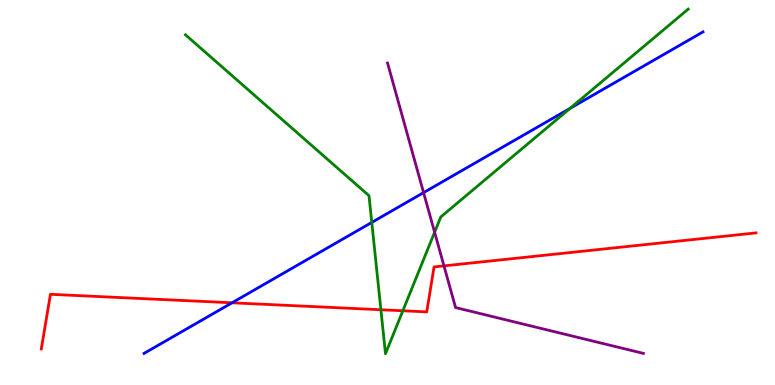[{'lines': ['blue', 'red'], 'intersections': [{'x': 2.99, 'y': 2.14}]}, {'lines': ['green', 'red'], 'intersections': [{'x': 4.91, 'y': 1.95}, {'x': 5.2, 'y': 1.93}]}, {'lines': ['purple', 'red'], 'intersections': [{'x': 5.73, 'y': 3.09}]}, {'lines': ['blue', 'green'], 'intersections': [{'x': 4.8, 'y': 4.22}, {'x': 7.35, 'y': 7.18}]}, {'lines': ['blue', 'purple'], 'intersections': [{'x': 5.47, 'y': 5.0}]}, {'lines': ['green', 'purple'], 'intersections': [{'x': 5.61, 'y': 3.97}]}]